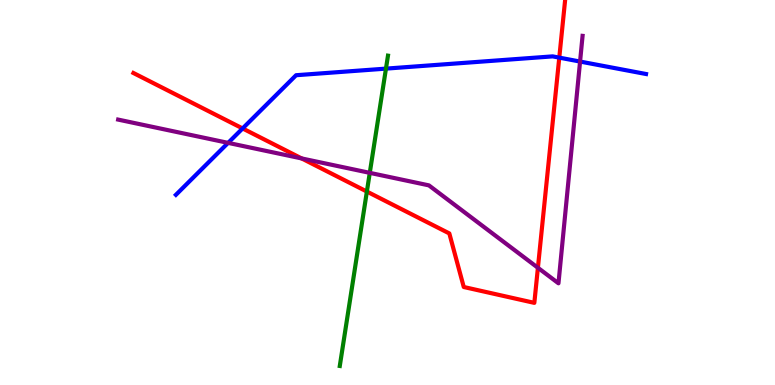[{'lines': ['blue', 'red'], 'intersections': [{'x': 3.13, 'y': 6.66}, {'x': 7.22, 'y': 8.5}]}, {'lines': ['green', 'red'], 'intersections': [{'x': 4.73, 'y': 5.02}]}, {'lines': ['purple', 'red'], 'intersections': [{'x': 3.89, 'y': 5.88}, {'x': 6.94, 'y': 3.05}]}, {'lines': ['blue', 'green'], 'intersections': [{'x': 4.98, 'y': 8.22}]}, {'lines': ['blue', 'purple'], 'intersections': [{'x': 2.94, 'y': 6.29}, {'x': 7.48, 'y': 8.4}]}, {'lines': ['green', 'purple'], 'intersections': [{'x': 4.77, 'y': 5.51}]}]